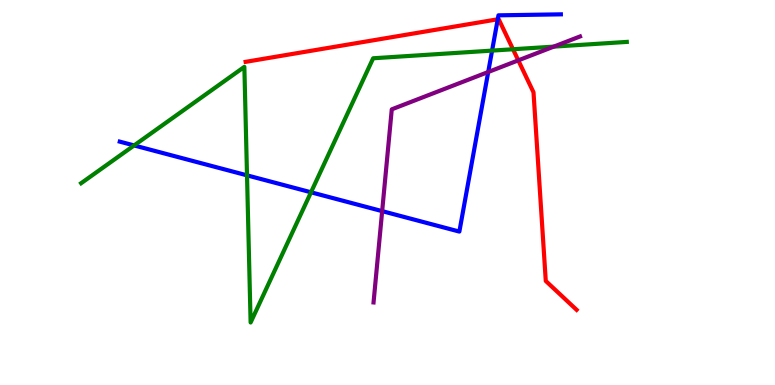[{'lines': ['blue', 'red'], 'intersections': [{'x': 6.42, 'y': 9.5}]}, {'lines': ['green', 'red'], 'intersections': [{'x': 6.62, 'y': 8.72}]}, {'lines': ['purple', 'red'], 'intersections': [{'x': 6.69, 'y': 8.43}]}, {'lines': ['blue', 'green'], 'intersections': [{'x': 1.73, 'y': 6.22}, {'x': 3.19, 'y': 5.45}, {'x': 4.01, 'y': 5.01}, {'x': 6.35, 'y': 8.69}]}, {'lines': ['blue', 'purple'], 'intersections': [{'x': 4.93, 'y': 4.52}, {'x': 6.3, 'y': 8.13}]}, {'lines': ['green', 'purple'], 'intersections': [{'x': 7.15, 'y': 8.79}]}]